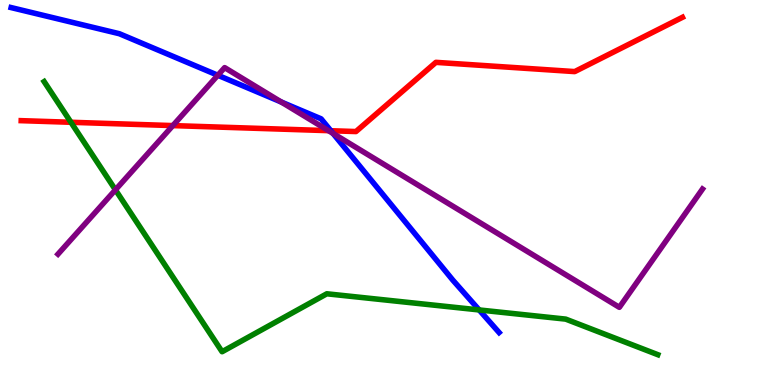[{'lines': ['blue', 'red'], 'intersections': [{'x': 4.27, 'y': 6.6}]}, {'lines': ['green', 'red'], 'intersections': [{'x': 0.915, 'y': 6.82}]}, {'lines': ['purple', 'red'], 'intersections': [{'x': 2.23, 'y': 6.74}, {'x': 4.24, 'y': 6.61}]}, {'lines': ['blue', 'green'], 'intersections': [{'x': 6.18, 'y': 1.95}]}, {'lines': ['blue', 'purple'], 'intersections': [{'x': 2.81, 'y': 8.05}, {'x': 3.63, 'y': 7.35}, {'x': 4.3, 'y': 6.53}]}, {'lines': ['green', 'purple'], 'intersections': [{'x': 1.49, 'y': 5.07}]}]